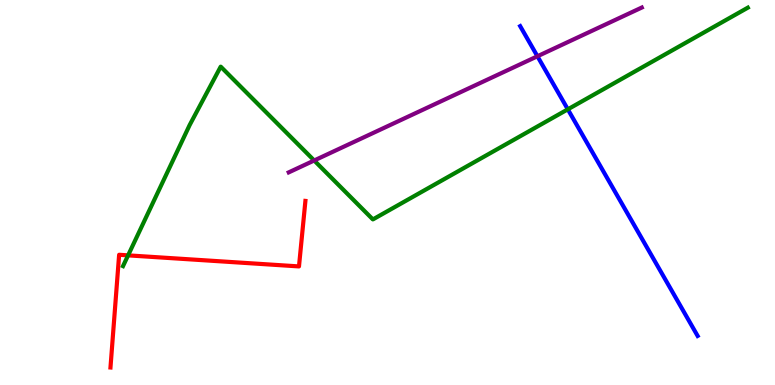[{'lines': ['blue', 'red'], 'intersections': []}, {'lines': ['green', 'red'], 'intersections': [{'x': 1.65, 'y': 3.37}]}, {'lines': ['purple', 'red'], 'intersections': []}, {'lines': ['blue', 'green'], 'intersections': [{'x': 7.33, 'y': 7.16}]}, {'lines': ['blue', 'purple'], 'intersections': [{'x': 6.93, 'y': 8.54}]}, {'lines': ['green', 'purple'], 'intersections': [{'x': 4.05, 'y': 5.83}]}]